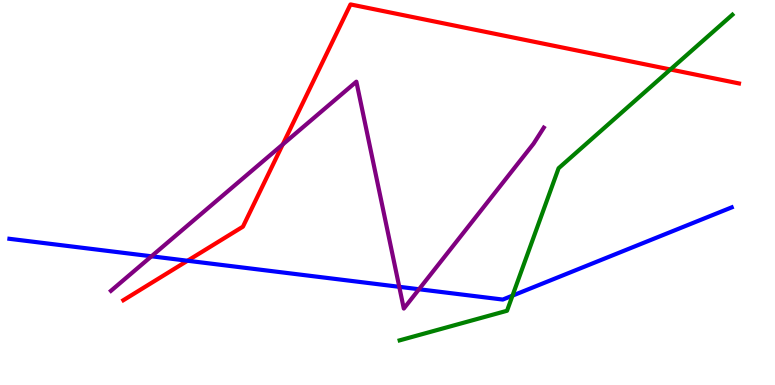[{'lines': ['blue', 'red'], 'intersections': [{'x': 2.42, 'y': 3.23}]}, {'lines': ['green', 'red'], 'intersections': [{'x': 8.65, 'y': 8.2}]}, {'lines': ['purple', 'red'], 'intersections': [{'x': 3.65, 'y': 6.25}]}, {'lines': ['blue', 'green'], 'intersections': [{'x': 6.61, 'y': 2.32}]}, {'lines': ['blue', 'purple'], 'intersections': [{'x': 1.95, 'y': 3.34}, {'x': 5.15, 'y': 2.55}, {'x': 5.41, 'y': 2.49}]}, {'lines': ['green', 'purple'], 'intersections': []}]